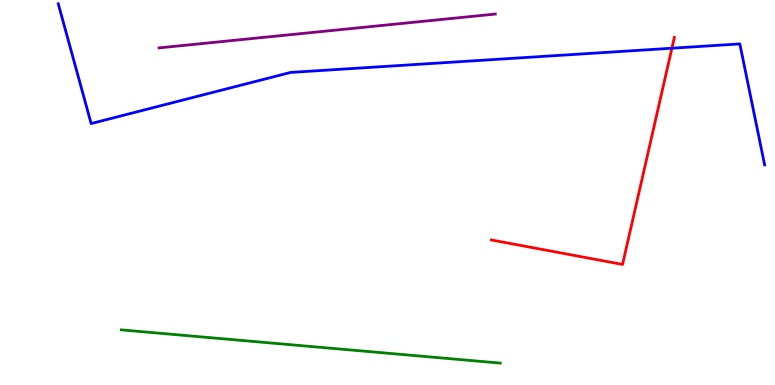[{'lines': ['blue', 'red'], 'intersections': [{'x': 8.67, 'y': 8.75}]}, {'lines': ['green', 'red'], 'intersections': []}, {'lines': ['purple', 'red'], 'intersections': []}, {'lines': ['blue', 'green'], 'intersections': []}, {'lines': ['blue', 'purple'], 'intersections': []}, {'lines': ['green', 'purple'], 'intersections': []}]